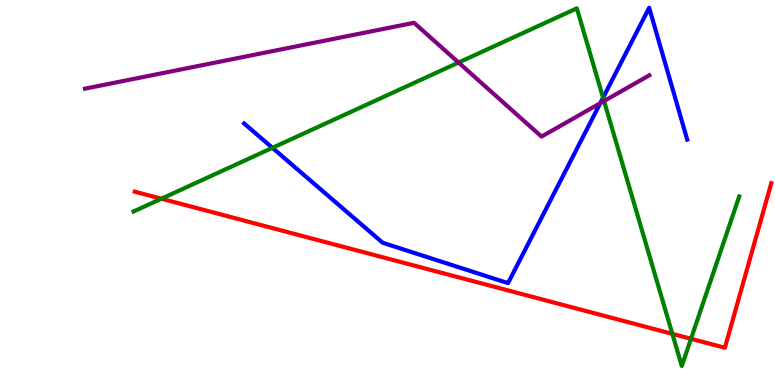[{'lines': ['blue', 'red'], 'intersections': []}, {'lines': ['green', 'red'], 'intersections': [{'x': 2.08, 'y': 4.84}, {'x': 8.68, 'y': 1.33}, {'x': 8.92, 'y': 1.2}]}, {'lines': ['purple', 'red'], 'intersections': []}, {'lines': ['blue', 'green'], 'intersections': [{'x': 3.52, 'y': 6.16}, {'x': 7.78, 'y': 7.46}]}, {'lines': ['blue', 'purple'], 'intersections': [{'x': 7.75, 'y': 7.32}]}, {'lines': ['green', 'purple'], 'intersections': [{'x': 5.92, 'y': 8.38}, {'x': 7.79, 'y': 7.38}]}]